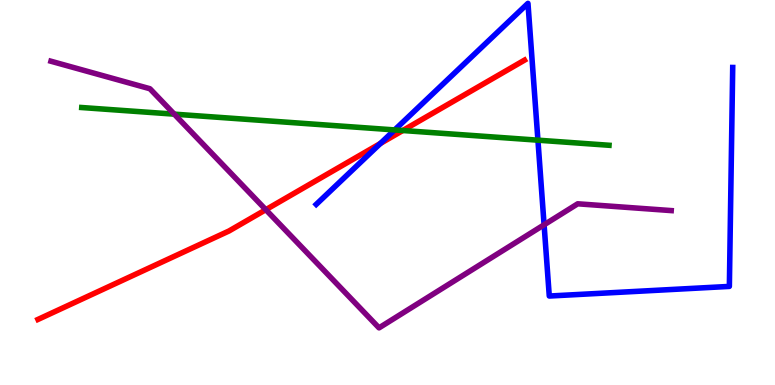[{'lines': ['blue', 'red'], 'intersections': [{'x': 4.91, 'y': 6.27}]}, {'lines': ['green', 'red'], 'intersections': [{'x': 5.2, 'y': 6.61}]}, {'lines': ['purple', 'red'], 'intersections': [{'x': 3.43, 'y': 4.55}]}, {'lines': ['blue', 'green'], 'intersections': [{'x': 5.09, 'y': 6.63}, {'x': 6.94, 'y': 6.36}]}, {'lines': ['blue', 'purple'], 'intersections': [{'x': 7.02, 'y': 4.16}]}, {'lines': ['green', 'purple'], 'intersections': [{'x': 2.25, 'y': 7.03}]}]